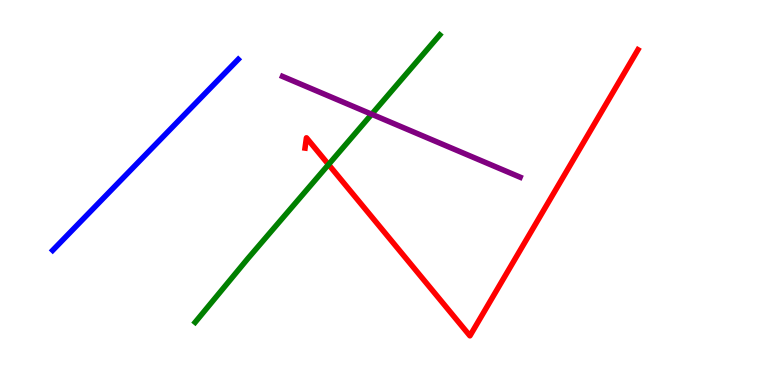[{'lines': ['blue', 'red'], 'intersections': []}, {'lines': ['green', 'red'], 'intersections': [{'x': 4.24, 'y': 5.73}]}, {'lines': ['purple', 'red'], 'intersections': []}, {'lines': ['blue', 'green'], 'intersections': []}, {'lines': ['blue', 'purple'], 'intersections': []}, {'lines': ['green', 'purple'], 'intersections': [{'x': 4.8, 'y': 7.03}]}]